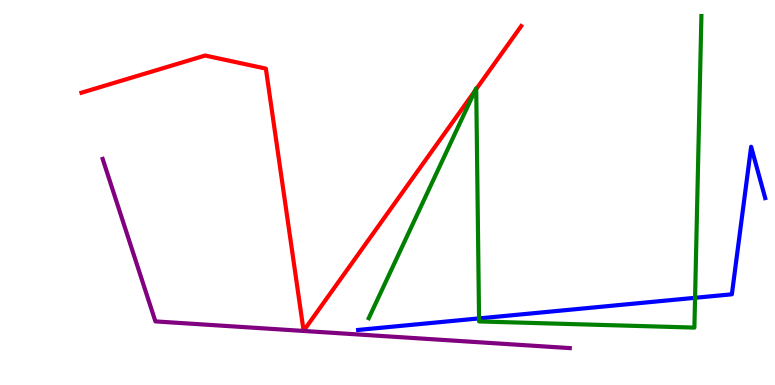[{'lines': ['blue', 'red'], 'intersections': []}, {'lines': ['green', 'red'], 'intersections': [{'x': 6.13, 'y': 7.64}, {'x': 6.14, 'y': 7.69}]}, {'lines': ['purple', 'red'], 'intersections': []}, {'lines': ['blue', 'green'], 'intersections': [{'x': 6.18, 'y': 1.73}, {'x': 8.97, 'y': 2.26}]}, {'lines': ['blue', 'purple'], 'intersections': []}, {'lines': ['green', 'purple'], 'intersections': []}]